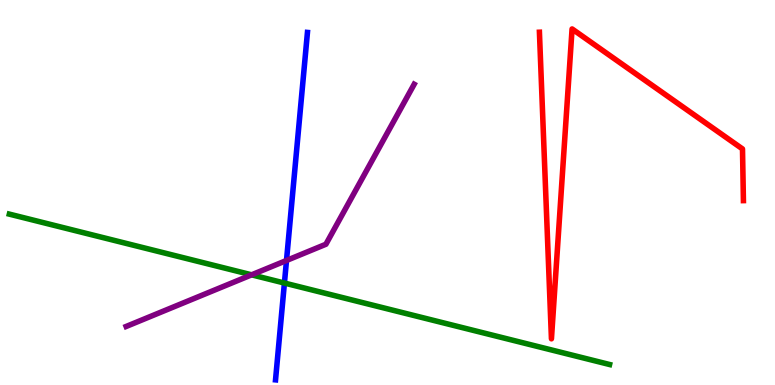[{'lines': ['blue', 'red'], 'intersections': []}, {'lines': ['green', 'red'], 'intersections': []}, {'lines': ['purple', 'red'], 'intersections': []}, {'lines': ['blue', 'green'], 'intersections': [{'x': 3.67, 'y': 2.65}]}, {'lines': ['blue', 'purple'], 'intersections': [{'x': 3.7, 'y': 3.23}]}, {'lines': ['green', 'purple'], 'intersections': [{'x': 3.25, 'y': 2.86}]}]